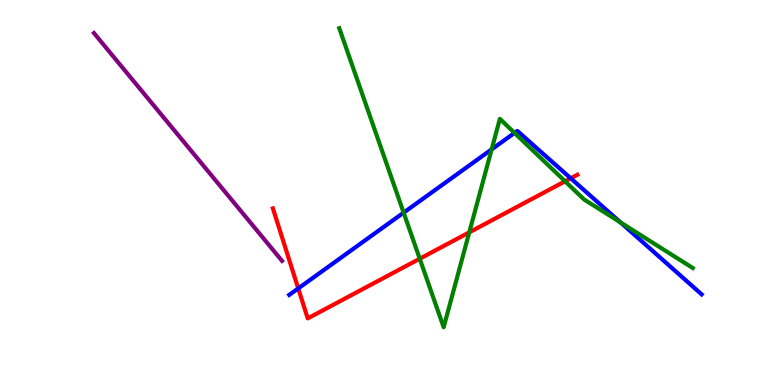[{'lines': ['blue', 'red'], 'intersections': [{'x': 3.85, 'y': 2.51}, {'x': 7.36, 'y': 5.37}]}, {'lines': ['green', 'red'], 'intersections': [{'x': 5.42, 'y': 3.28}, {'x': 6.06, 'y': 3.97}, {'x': 7.29, 'y': 5.29}]}, {'lines': ['purple', 'red'], 'intersections': []}, {'lines': ['blue', 'green'], 'intersections': [{'x': 5.21, 'y': 4.48}, {'x': 6.34, 'y': 6.12}, {'x': 6.64, 'y': 6.55}, {'x': 8.01, 'y': 4.22}]}, {'lines': ['blue', 'purple'], 'intersections': []}, {'lines': ['green', 'purple'], 'intersections': []}]